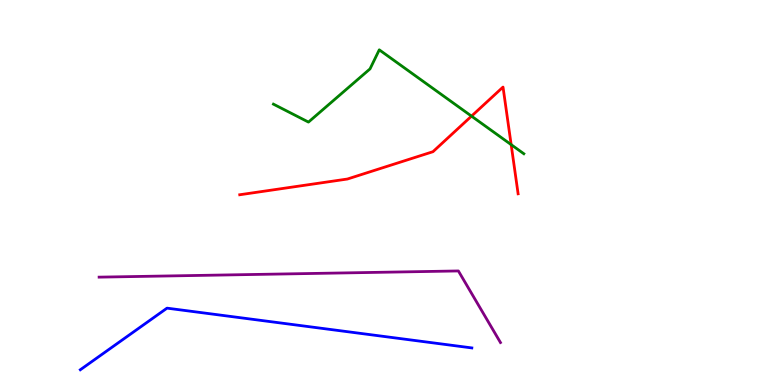[{'lines': ['blue', 'red'], 'intersections': []}, {'lines': ['green', 'red'], 'intersections': [{'x': 6.08, 'y': 6.98}, {'x': 6.6, 'y': 6.24}]}, {'lines': ['purple', 'red'], 'intersections': []}, {'lines': ['blue', 'green'], 'intersections': []}, {'lines': ['blue', 'purple'], 'intersections': []}, {'lines': ['green', 'purple'], 'intersections': []}]